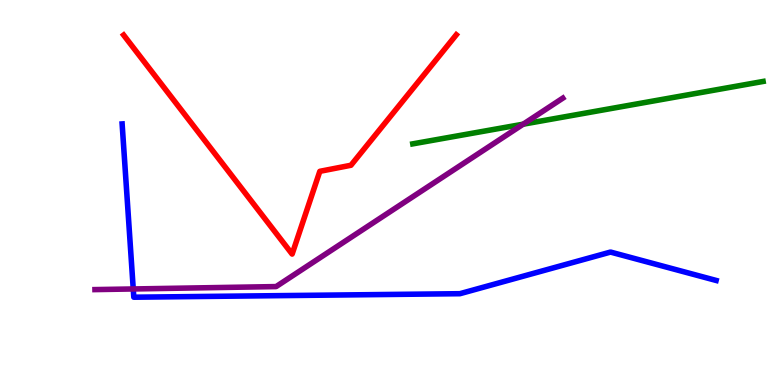[{'lines': ['blue', 'red'], 'intersections': []}, {'lines': ['green', 'red'], 'intersections': []}, {'lines': ['purple', 'red'], 'intersections': []}, {'lines': ['blue', 'green'], 'intersections': []}, {'lines': ['blue', 'purple'], 'intersections': [{'x': 1.72, 'y': 2.49}]}, {'lines': ['green', 'purple'], 'intersections': [{'x': 6.75, 'y': 6.77}]}]